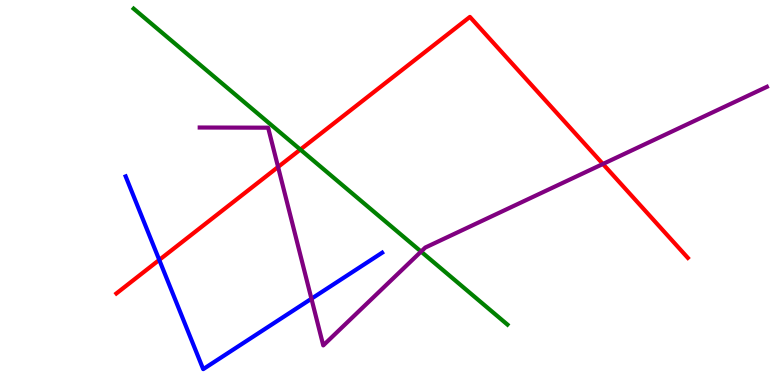[{'lines': ['blue', 'red'], 'intersections': [{'x': 2.05, 'y': 3.25}]}, {'lines': ['green', 'red'], 'intersections': [{'x': 3.88, 'y': 6.12}]}, {'lines': ['purple', 'red'], 'intersections': [{'x': 3.59, 'y': 5.66}, {'x': 7.78, 'y': 5.74}]}, {'lines': ['blue', 'green'], 'intersections': []}, {'lines': ['blue', 'purple'], 'intersections': [{'x': 4.02, 'y': 2.24}]}, {'lines': ['green', 'purple'], 'intersections': [{'x': 5.43, 'y': 3.47}]}]